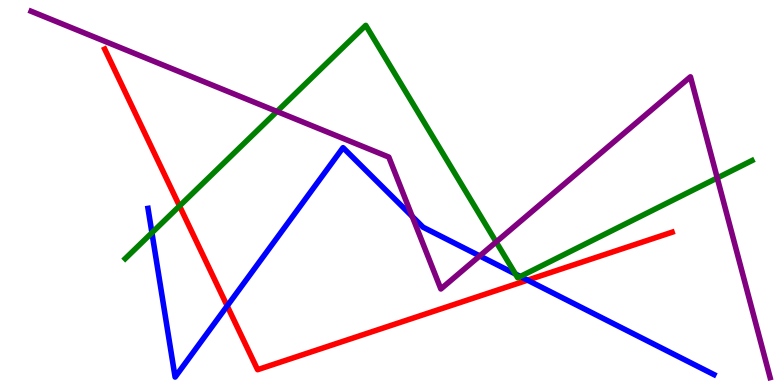[{'lines': ['blue', 'red'], 'intersections': [{'x': 2.93, 'y': 2.05}, {'x': 6.81, 'y': 2.72}]}, {'lines': ['green', 'red'], 'intersections': [{'x': 2.32, 'y': 4.65}]}, {'lines': ['purple', 'red'], 'intersections': []}, {'lines': ['blue', 'green'], 'intersections': [{'x': 1.96, 'y': 3.95}, {'x': 6.65, 'y': 2.88}, {'x': 6.71, 'y': 2.82}]}, {'lines': ['blue', 'purple'], 'intersections': [{'x': 5.32, 'y': 4.38}, {'x': 6.19, 'y': 3.35}]}, {'lines': ['green', 'purple'], 'intersections': [{'x': 3.57, 'y': 7.1}, {'x': 6.4, 'y': 3.72}, {'x': 9.25, 'y': 5.38}]}]